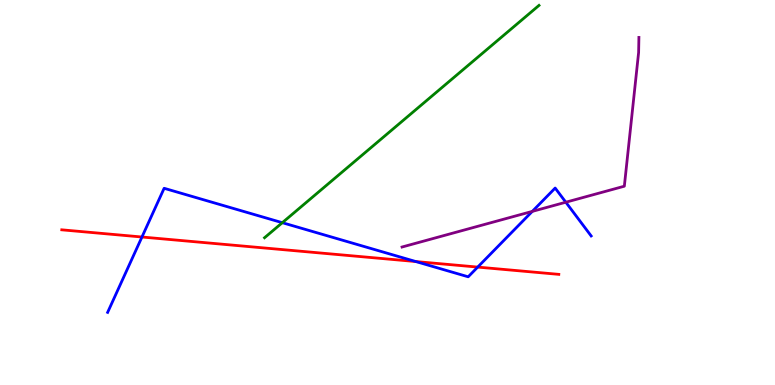[{'lines': ['blue', 'red'], 'intersections': [{'x': 1.83, 'y': 3.84}, {'x': 5.37, 'y': 3.21}, {'x': 6.16, 'y': 3.06}]}, {'lines': ['green', 'red'], 'intersections': []}, {'lines': ['purple', 'red'], 'intersections': []}, {'lines': ['blue', 'green'], 'intersections': [{'x': 3.64, 'y': 4.22}]}, {'lines': ['blue', 'purple'], 'intersections': [{'x': 6.87, 'y': 4.51}, {'x': 7.3, 'y': 4.75}]}, {'lines': ['green', 'purple'], 'intersections': []}]